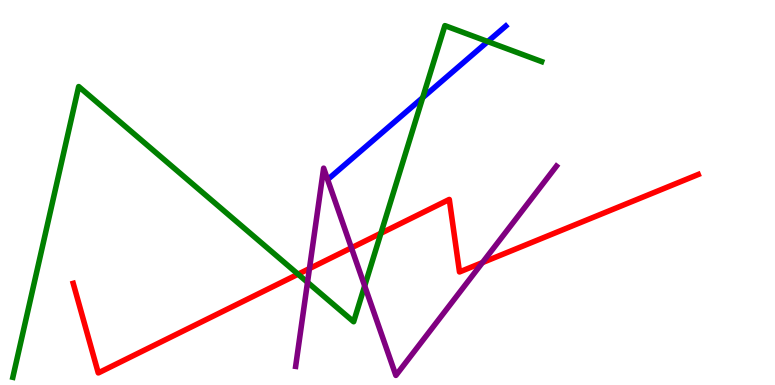[{'lines': ['blue', 'red'], 'intersections': []}, {'lines': ['green', 'red'], 'intersections': [{'x': 3.85, 'y': 2.88}, {'x': 4.91, 'y': 3.94}]}, {'lines': ['purple', 'red'], 'intersections': [{'x': 3.99, 'y': 3.02}, {'x': 4.53, 'y': 3.56}, {'x': 6.23, 'y': 3.18}]}, {'lines': ['blue', 'green'], 'intersections': [{'x': 5.45, 'y': 7.46}, {'x': 6.29, 'y': 8.92}]}, {'lines': ['blue', 'purple'], 'intersections': []}, {'lines': ['green', 'purple'], 'intersections': [{'x': 3.97, 'y': 2.67}, {'x': 4.71, 'y': 2.57}]}]